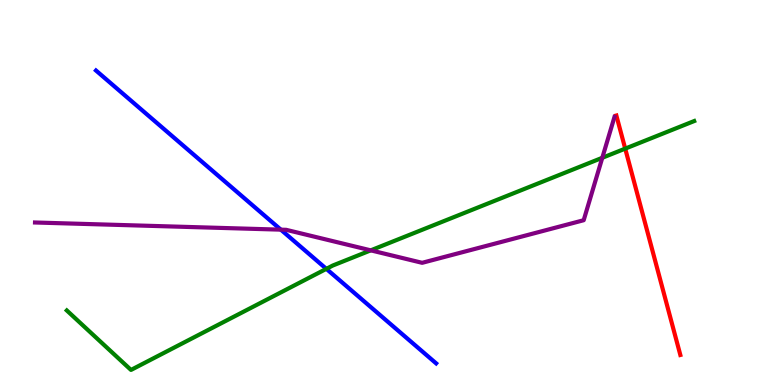[{'lines': ['blue', 'red'], 'intersections': []}, {'lines': ['green', 'red'], 'intersections': [{'x': 8.07, 'y': 6.14}]}, {'lines': ['purple', 'red'], 'intersections': []}, {'lines': ['blue', 'green'], 'intersections': [{'x': 4.21, 'y': 3.02}]}, {'lines': ['blue', 'purple'], 'intersections': [{'x': 3.62, 'y': 4.03}]}, {'lines': ['green', 'purple'], 'intersections': [{'x': 4.78, 'y': 3.5}, {'x': 7.77, 'y': 5.9}]}]